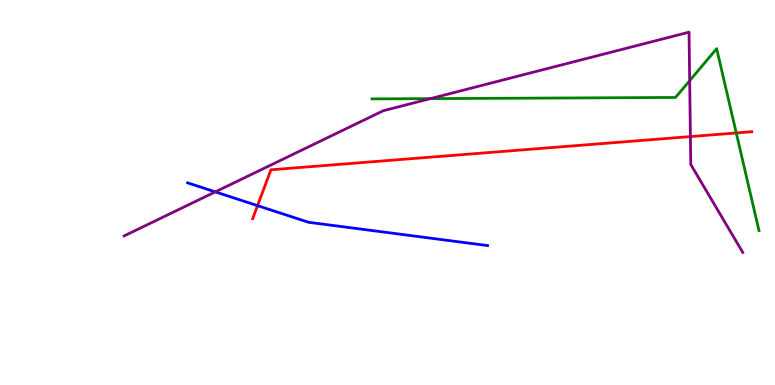[{'lines': ['blue', 'red'], 'intersections': [{'x': 3.32, 'y': 4.66}]}, {'lines': ['green', 'red'], 'intersections': [{'x': 9.5, 'y': 6.55}]}, {'lines': ['purple', 'red'], 'intersections': [{'x': 8.91, 'y': 6.45}]}, {'lines': ['blue', 'green'], 'intersections': []}, {'lines': ['blue', 'purple'], 'intersections': [{'x': 2.78, 'y': 5.02}]}, {'lines': ['green', 'purple'], 'intersections': [{'x': 5.55, 'y': 7.44}, {'x': 8.9, 'y': 7.9}]}]